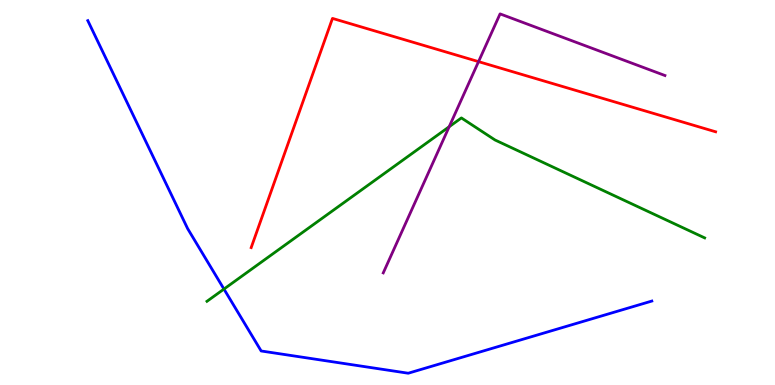[{'lines': ['blue', 'red'], 'intersections': []}, {'lines': ['green', 'red'], 'intersections': []}, {'lines': ['purple', 'red'], 'intersections': [{'x': 6.17, 'y': 8.4}]}, {'lines': ['blue', 'green'], 'intersections': [{'x': 2.89, 'y': 2.49}]}, {'lines': ['blue', 'purple'], 'intersections': []}, {'lines': ['green', 'purple'], 'intersections': [{'x': 5.8, 'y': 6.71}]}]